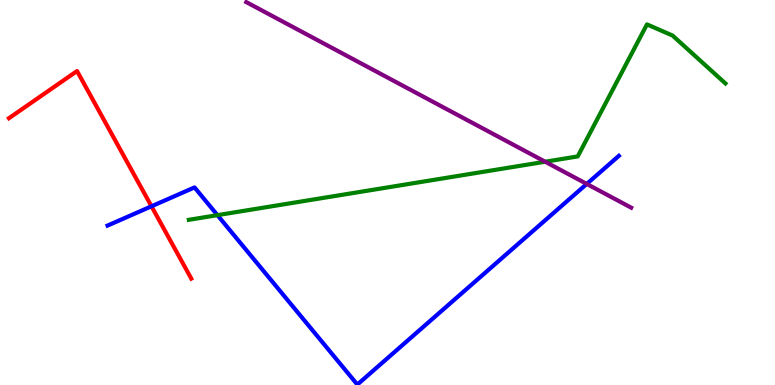[{'lines': ['blue', 'red'], 'intersections': [{'x': 1.95, 'y': 4.64}]}, {'lines': ['green', 'red'], 'intersections': []}, {'lines': ['purple', 'red'], 'intersections': []}, {'lines': ['blue', 'green'], 'intersections': [{'x': 2.81, 'y': 4.41}]}, {'lines': ['blue', 'purple'], 'intersections': [{'x': 7.57, 'y': 5.22}]}, {'lines': ['green', 'purple'], 'intersections': [{'x': 7.03, 'y': 5.8}]}]